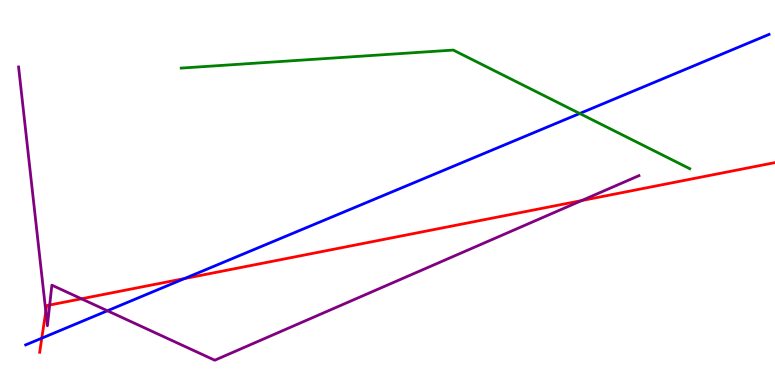[{'lines': ['blue', 'red'], 'intersections': [{'x': 0.539, 'y': 1.22}, {'x': 2.38, 'y': 2.77}]}, {'lines': ['green', 'red'], 'intersections': []}, {'lines': ['purple', 'red'], 'intersections': [{'x': 0.591, 'y': 1.91}, {'x': 0.641, 'y': 2.08}, {'x': 1.05, 'y': 2.24}, {'x': 7.51, 'y': 4.79}]}, {'lines': ['blue', 'green'], 'intersections': [{'x': 7.48, 'y': 7.05}]}, {'lines': ['blue', 'purple'], 'intersections': [{'x': 1.39, 'y': 1.93}]}, {'lines': ['green', 'purple'], 'intersections': []}]